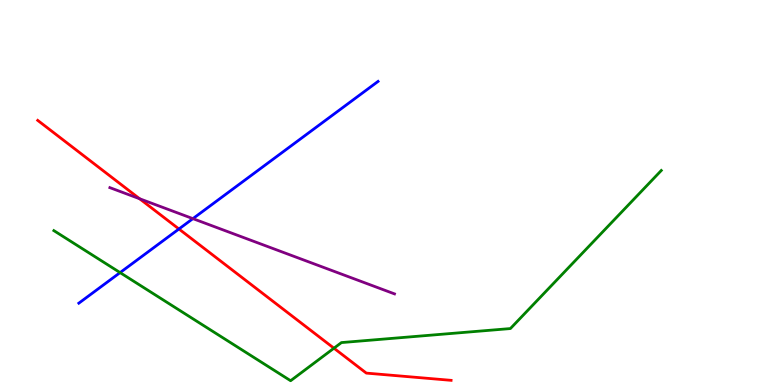[{'lines': ['blue', 'red'], 'intersections': [{'x': 2.31, 'y': 4.05}]}, {'lines': ['green', 'red'], 'intersections': [{'x': 4.31, 'y': 0.956}]}, {'lines': ['purple', 'red'], 'intersections': [{'x': 1.8, 'y': 4.84}]}, {'lines': ['blue', 'green'], 'intersections': [{'x': 1.55, 'y': 2.92}]}, {'lines': ['blue', 'purple'], 'intersections': [{'x': 2.49, 'y': 4.32}]}, {'lines': ['green', 'purple'], 'intersections': []}]